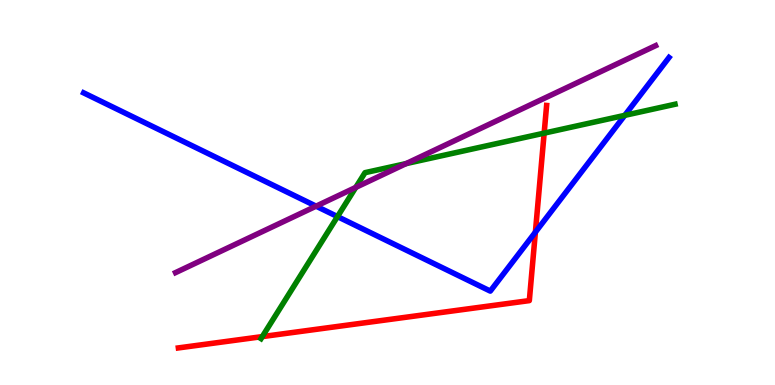[{'lines': ['blue', 'red'], 'intersections': [{'x': 6.91, 'y': 3.97}]}, {'lines': ['green', 'red'], 'intersections': [{'x': 3.38, 'y': 1.26}, {'x': 7.02, 'y': 6.54}]}, {'lines': ['purple', 'red'], 'intersections': []}, {'lines': ['blue', 'green'], 'intersections': [{'x': 4.35, 'y': 4.37}, {'x': 8.06, 'y': 7.0}]}, {'lines': ['blue', 'purple'], 'intersections': [{'x': 4.08, 'y': 4.64}]}, {'lines': ['green', 'purple'], 'intersections': [{'x': 4.59, 'y': 5.13}, {'x': 5.24, 'y': 5.75}]}]